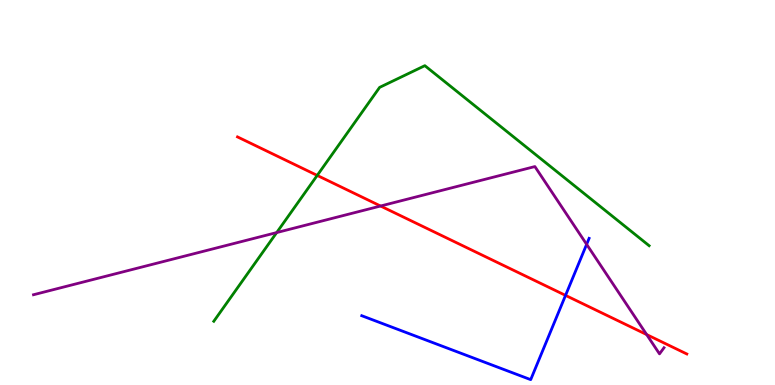[{'lines': ['blue', 'red'], 'intersections': [{'x': 7.3, 'y': 2.33}]}, {'lines': ['green', 'red'], 'intersections': [{'x': 4.09, 'y': 5.44}]}, {'lines': ['purple', 'red'], 'intersections': [{'x': 4.91, 'y': 4.65}, {'x': 8.34, 'y': 1.31}]}, {'lines': ['blue', 'green'], 'intersections': []}, {'lines': ['blue', 'purple'], 'intersections': [{'x': 7.57, 'y': 3.65}]}, {'lines': ['green', 'purple'], 'intersections': [{'x': 3.57, 'y': 3.96}]}]